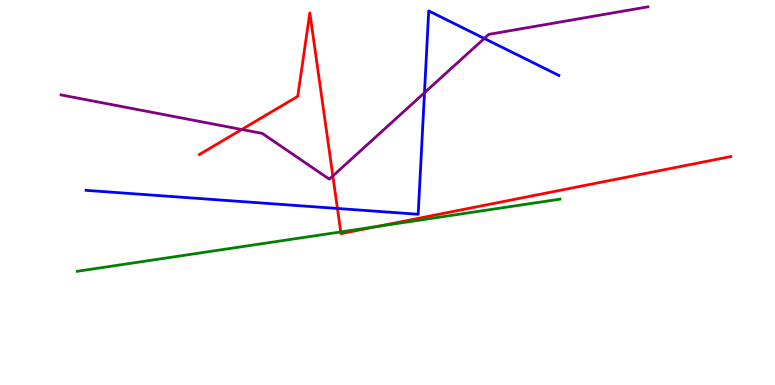[{'lines': ['blue', 'red'], 'intersections': [{'x': 4.35, 'y': 4.59}]}, {'lines': ['green', 'red'], 'intersections': [{'x': 4.4, 'y': 3.98}, {'x': 4.87, 'y': 4.12}]}, {'lines': ['purple', 'red'], 'intersections': [{'x': 3.12, 'y': 6.64}, {'x': 4.29, 'y': 5.43}]}, {'lines': ['blue', 'green'], 'intersections': []}, {'lines': ['blue', 'purple'], 'intersections': [{'x': 5.48, 'y': 7.59}, {'x': 6.25, 'y': 9.0}]}, {'lines': ['green', 'purple'], 'intersections': []}]